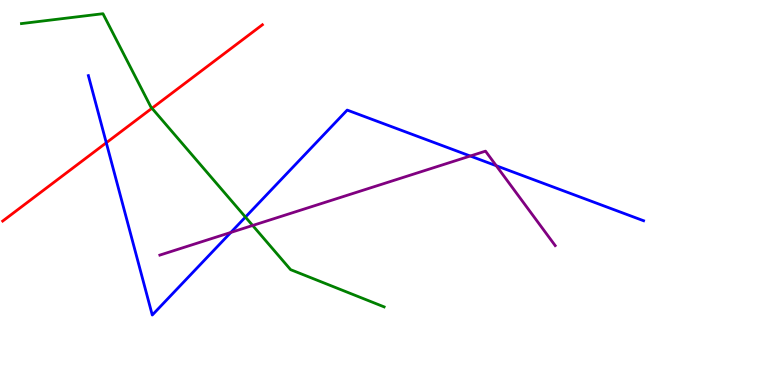[{'lines': ['blue', 'red'], 'intersections': [{'x': 1.37, 'y': 6.29}]}, {'lines': ['green', 'red'], 'intersections': [{'x': 1.96, 'y': 7.19}]}, {'lines': ['purple', 'red'], 'intersections': []}, {'lines': ['blue', 'green'], 'intersections': [{'x': 3.17, 'y': 4.36}]}, {'lines': ['blue', 'purple'], 'intersections': [{'x': 2.98, 'y': 3.96}, {'x': 6.07, 'y': 5.95}, {'x': 6.4, 'y': 5.7}]}, {'lines': ['green', 'purple'], 'intersections': [{'x': 3.26, 'y': 4.14}]}]